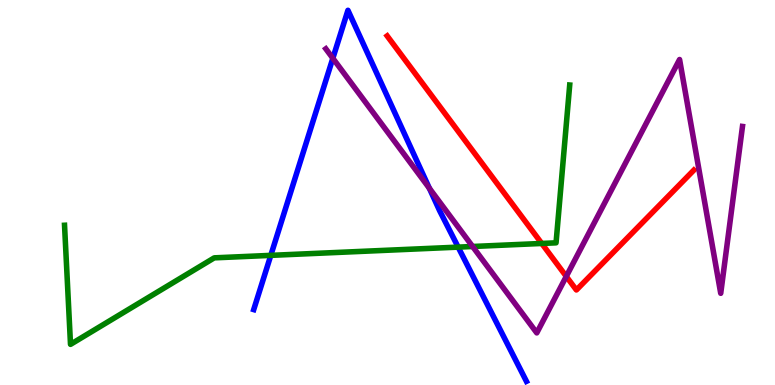[{'lines': ['blue', 'red'], 'intersections': []}, {'lines': ['green', 'red'], 'intersections': [{'x': 6.99, 'y': 3.68}]}, {'lines': ['purple', 'red'], 'intersections': [{'x': 7.31, 'y': 2.82}]}, {'lines': ['blue', 'green'], 'intersections': [{'x': 3.49, 'y': 3.37}, {'x': 5.91, 'y': 3.58}]}, {'lines': ['blue', 'purple'], 'intersections': [{'x': 4.29, 'y': 8.49}, {'x': 5.54, 'y': 5.11}]}, {'lines': ['green', 'purple'], 'intersections': [{'x': 6.1, 'y': 3.6}]}]